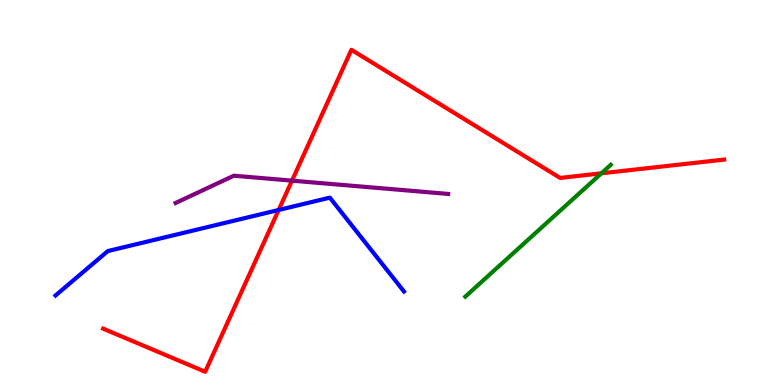[{'lines': ['blue', 'red'], 'intersections': [{'x': 3.6, 'y': 4.55}]}, {'lines': ['green', 'red'], 'intersections': [{'x': 7.76, 'y': 5.5}]}, {'lines': ['purple', 'red'], 'intersections': [{'x': 3.77, 'y': 5.31}]}, {'lines': ['blue', 'green'], 'intersections': []}, {'lines': ['blue', 'purple'], 'intersections': []}, {'lines': ['green', 'purple'], 'intersections': []}]